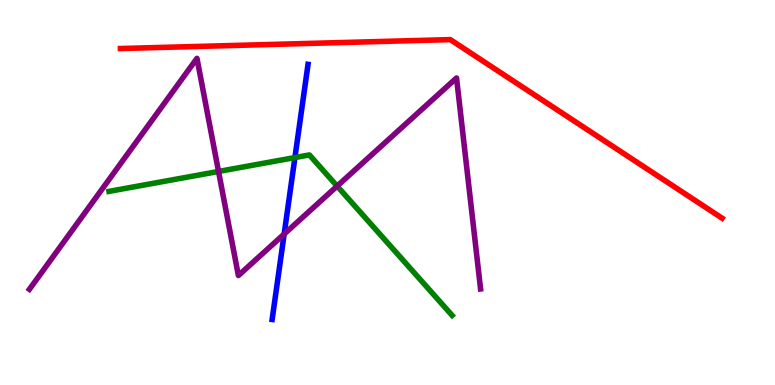[{'lines': ['blue', 'red'], 'intersections': []}, {'lines': ['green', 'red'], 'intersections': []}, {'lines': ['purple', 'red'], 'intersections': []}, {'lines': ['blue', 'green'], 'intersections': [{'x': 3.81, 'y': 5.91}]}, {'lines': ['blue', 'purple'], 'intersections': [{'x': 3.67, 'y': 3.92}]}, {'lines': ['green', 'purple'], 'intersections': [{'x': 2.82, 'y': 5.55}, {'x': 4.35, 'y': 5.17}]}]